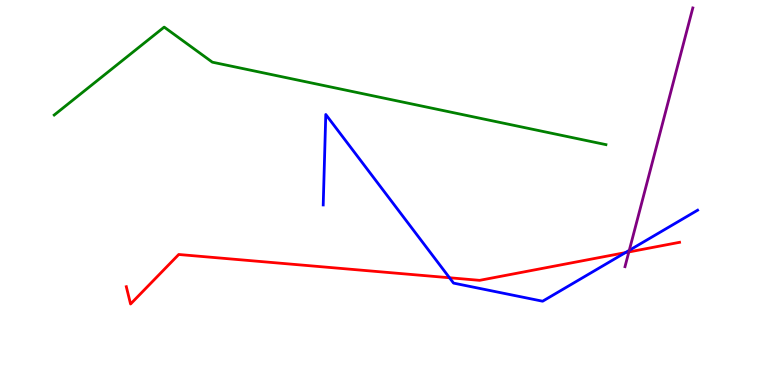[{'lines': ['blue', 'red'], 'intersections': [{'x': 5.8, 'y': 2.79}, {'x': 8.07, 'y': 3.44}]}, {'lines': ['green', 'red'], 'intersections': []}, {'lines': ['purple', 'red'], 'intersections': [{'x': 8.11, 'y': 3.46}]}, {'lines': ['blue', 'green'], 'intersections': []}, {'lines': ['blue', 'purple'], 'intersections': [{'x': 8.12, 'y': 3.5}]}, {'lines': ['green', 'purple'], 'intersections': []}]